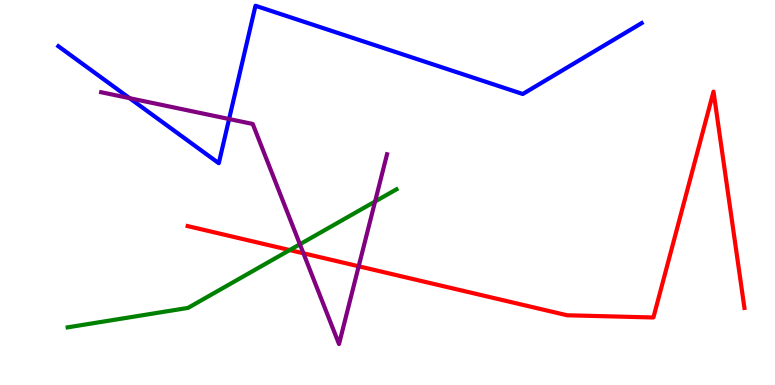[{'lines': ['blue', 'red'], 'intersections': []}, {'lines': ['green', 'red'], 'intersections': [{'x': 3.74, 'y': 3.5}]}, {'lines': ['purple', 'red'], 'intersections': [{'x': 3.92, 'y': 3.42}, {'x': 4.63, 'y': 3.08}]}, {'lines': ['blue', 'green'], 'intersections': []}, {'lines': ['blue', 'purple'], 'intersections': [{'x': 1.67, 'y': 7.45}, {'x': 2.96, 'y': 6.91}]}, {'lines': ['green', 'purple'], 'intersections': [{'x': 3.87, 'y': 3.66}, {'x': 4.84, 'y': 4.77}]}]